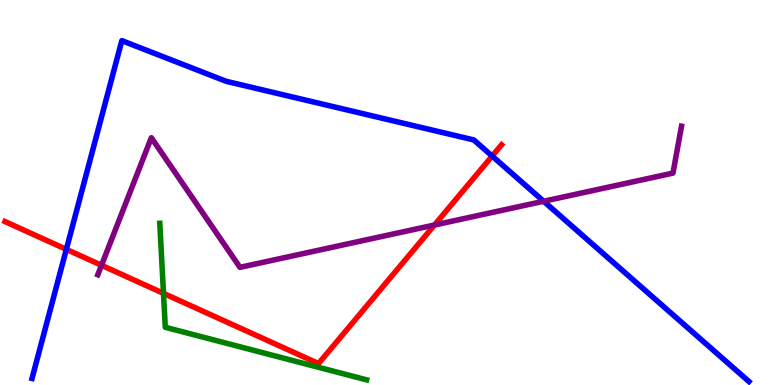[{'lines': ['blue', 'red'], 'intersections': [{'x': 0.856, 'y': 3.52}, {'x': 6.35, 'y': 5.95}]}, {'lines': ['green', 'red'], 'intersections': [{'x': 2.11, 'y': 2.38}]}, {'lines': ['purple', 'red'], 'intersections': [{'x': 1.31, 'y': 3.11}, {'x': 5.61, 'y': 4.16}]}, {'lines': ['blue', 'green'], 'intersections': []}, {'lines': ['blue', 'purple'], 'intersections': [{'x': 7.01, 'y': 4.77}]}, {'lines': ['green', 'purple'], 'intersections': []}]